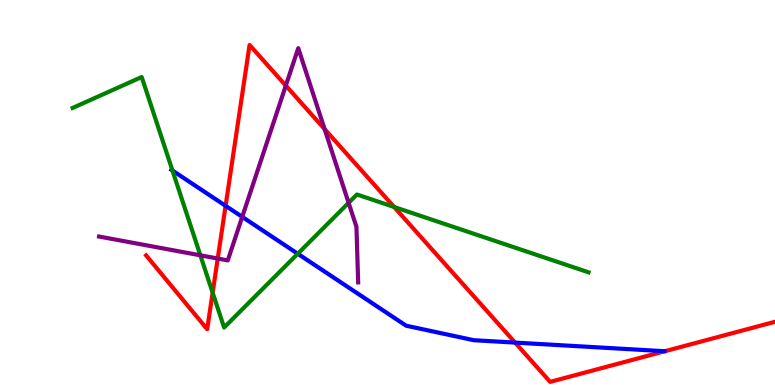[{'lines': ['blue', 'red'], 'intersections': [{'x': 2.91, 'y': 4.65}, {'x': 6.65, 'y': 1.1}]}, {'lines': ['green', 'red'], 'intersections': [{'x': 2.74, 'y': 2.4}, {'x': 5.09, 'y': 4.62}]}, {'lines': ['purple', 'red'], 'intersections': [{'x': 2.81, 'y': 3.28}, {'x': 3.69, 'y': 7.78}, {'x': 4.19, 'y': 6.65}]}, {'lines': ['blue', 'green'], 'intersections': [{'x': 2.23, 'y': 5.57}, {'x': 3.84, 'y': 3.41}]}, {'lines': ['blue', 'purple'], 'intersections': [{'x': 3.13, 'y': 4.37}]}, {'lines': ['green', 'purple'], 'intersections': [{'x': 2.59, 'y': 3.37}, {'x': 4.5, 'y': 4.73}]}]